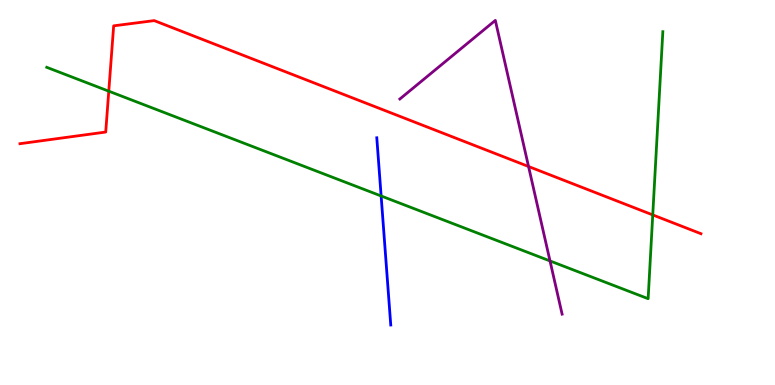[{'lines': ['blue', 'red'], 'intersections': []}, {'lines': ['green', 'red'], 'intersections': [{'x': 1.4, 'y': 7.63}, {'x': 8.42, 'y': 4.42}]}, {'lines': ['purple', 'red'], 'intersections': [{'x': 6.82, 'y': 5.68}]}, {'lines': ['blue', 'green'], 'intersections': [{'x': 4.92, 'y': 4.91}]}, {'lines': ['blue', 'purple'], 'intersections': []}, {'lines': ['green', 'purple'], 'intersections': [{'x': 7.1, 'y': 3.22}]}]